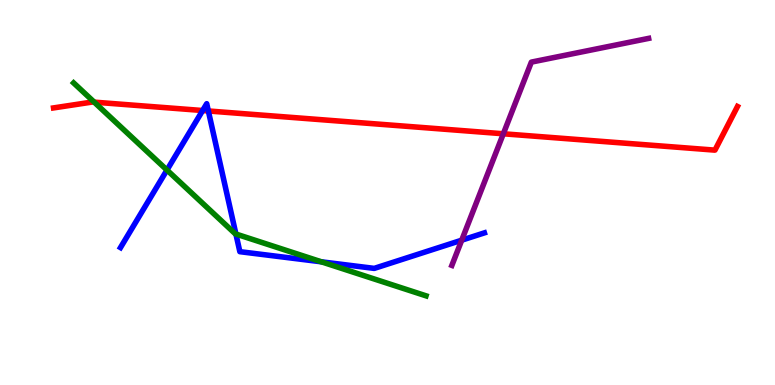[{'lines': ['blue', 'red'], 'intersections': [{'x': 2.61, 'y': 7.13}, {'x': 2.69, 'y': 7.12}]}, {'lines': ['green', 'red'], 'intersections': [{'x': 1.22, 'y': 7.35}]}, {'lines': ['purple', 'red'], 'intersections': [{'x': 6.49, 'y': 6.53}]}, {'lines': ['blue', 'green'], 'intersections': [{'x': 2.15, 'y': 5.58}, {'x': 3.04, 'y': 3.92}, {'x': 4.15, 'y': 3.2}]}, {'lines': ['blue', 'purple'], 'intersections': [{'x': 5.96, 'y': 3.76}]}, {'lines': ['green', 'purple'], 'intersections': []}]